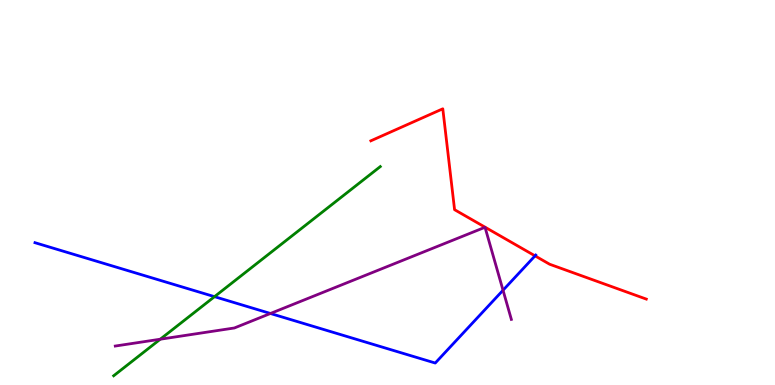[{'lines': ['blue', 'red'], 'intersections': [{'x': 6.9, 'y': 3.35}]}, {'lines': ['green', 'red'], 'intersections': []}, {'lines': ['purple', 'red'], 'intersections': []}, {'lines': ['blue', 'green'], 'intersections': [{'x': 2.77, 'y': 2.29}]}, {'lines': ['blue', 'purple'], 'intersections': [{'x': 3.49, 'y': 1.86}, {'x': 6.49, 'y': 2.46}]}, {'lines': ['green', 'purple'], 'intersections': [{'x': 2.07, 'y': 1.19}]}]